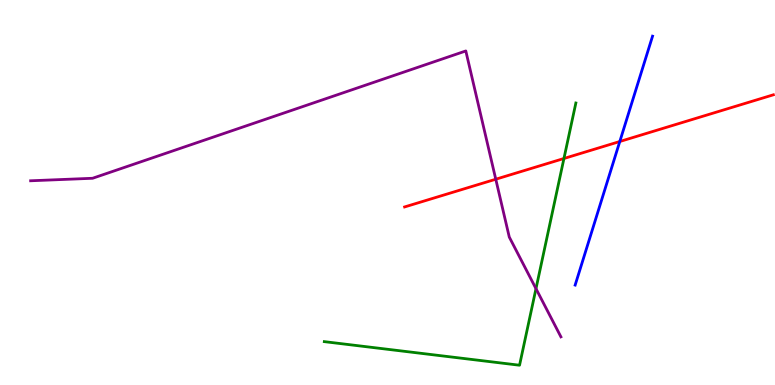[{'lines': ['blue', 'red'], 'intersections': [{'x': 8.0, 'y': 6.32}]}, {'lines': ['green', 'red'], 'intersections': [{'x': 7.28, 'y': 5.88}]}, {'lines': ['purple', 'red'], 'intersections': [{'x': 6.4, 'y': 5.34}]}, {'lines': ['blue', 'green'], 'intersections': []}, {'lines': ['blue', 'purple'], 'intersections': []}, {'lines': ['green', 'purple'], 'intersections': [{'x': 6.92, 'y': 2.5}]}]